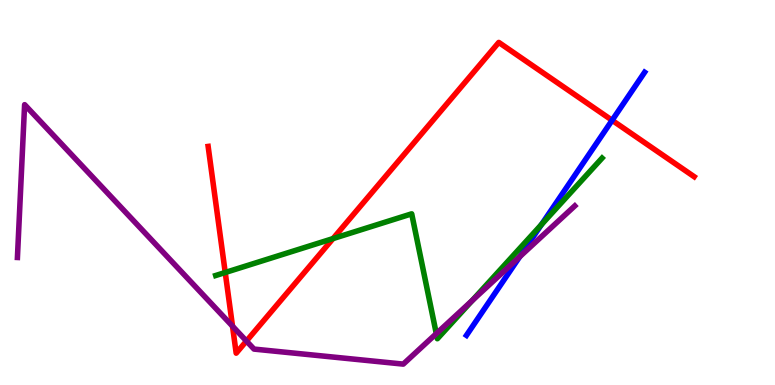[{'lines': ['blue', 'red'], 'intersections': [{'x': 7.9, 'y': 6.88}]}, {'lines': ['green', 'red'], 'intersections': [{'x': 2.91, 'y': 2.92}, {'x': 4.3, 'y': 3.8}]}, {'lines': ['purple', 'red'], 'intersections': [{'x': 3.0, 'y': 1.53}, {'x': 3.18, 'y': 1.14}]}, {'lines': ['blue', 'green'], 'intersections': [{'x': 6.99, 'y': 4.17}]}, {'lines': ['blue', 'purple'], 'intersections': [{'x': 6.71, 'y': 3.33}]}, {'lines': ['green', 'purple'], 'intersections': [{'x': 5.63, 'y': 1.33}, {'x': 6.09, 'y': 2.19}]}]